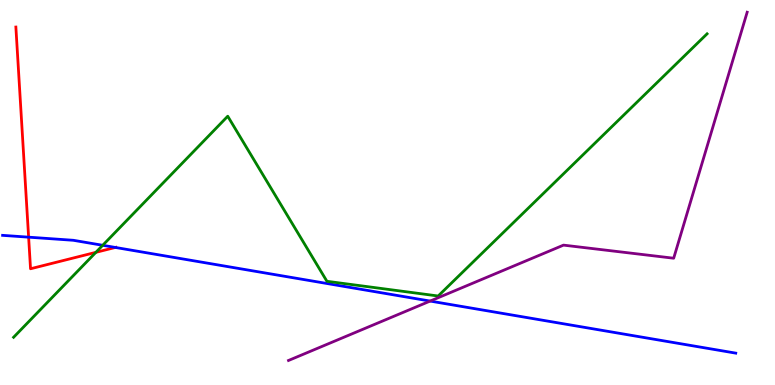[{'lines': ['blue', 'red'], 'intersections': [{'x': 0.369, 'y': 3.84}, {'x': 1.49, 'y': 3.57}]}, {'lines': ['green', 'red'], 'intersections': [{'x': 1.24, 'y': 3.45}]}, {'lines': ['purple', 'red'], 'intersections': []}, {'lines': ['blue', 'green'], 'intersections': [{'x': 1.33, 'y': 3.63}]}, {'lines': ['blue', 'purple'], 'intersections': [{'x': 5.55, 'y': 2.18}]}, {'lines': ['green', 'purple'], 'intersections': []}]